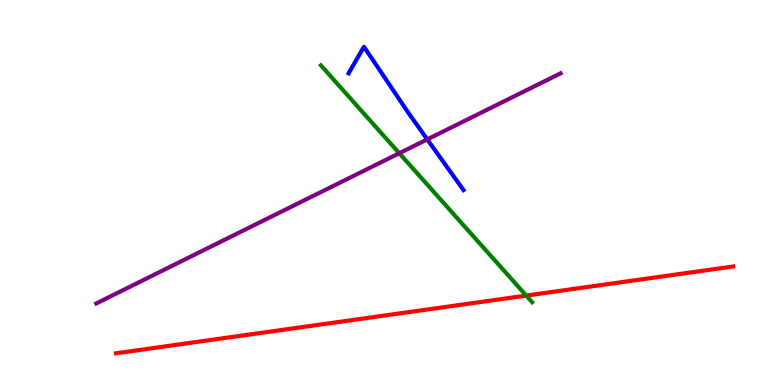[{'lines': ['blue', 'red'], 'intersections': []}, {'lines': ['green', 'red'], 'intersections': [{'x': 6.79, 'y': 2.32}]}, {'lines': ['purple', 'red'], 'intersections': []}, {'lines': ['blue', 'green'], 'intersections': []}, {'lines': ['blue', 'purple'], 'intersections': [{'x': 5.51, 'y': 6.38}]}, {'lines': ['green', 'purple'], 'intersections': [{'x': 5.15, 'y': 6.02}]}]